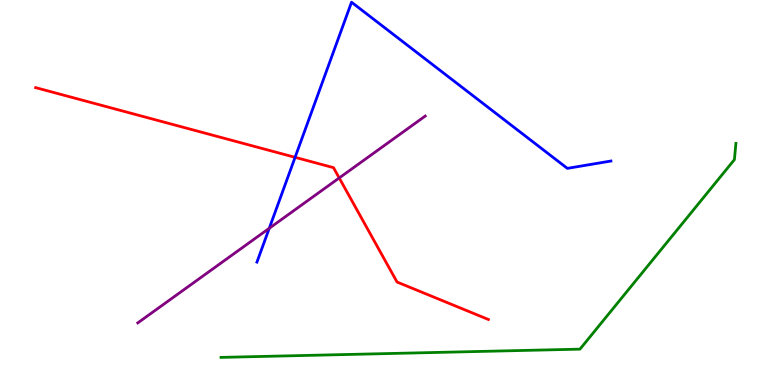[{'lines': ['blue', 'red'], 'intersections': [{'x': 3.81, 'y': 5.91}]}, {'lines': ['green', 'red'], 'intersections': []}, {'lines': ['purple', 'red'], 'intersections': [{'x': 4.38, 'y': 5.38}]}, {'lines': ['blue', 'green'], 'intersections': []}, {'lines': ['blue', 'purple'], 'intersections': [{'x': 3.47, 'y': 4.07}]}, {'lines': ['green', 'purple'], 'intersections': []}]